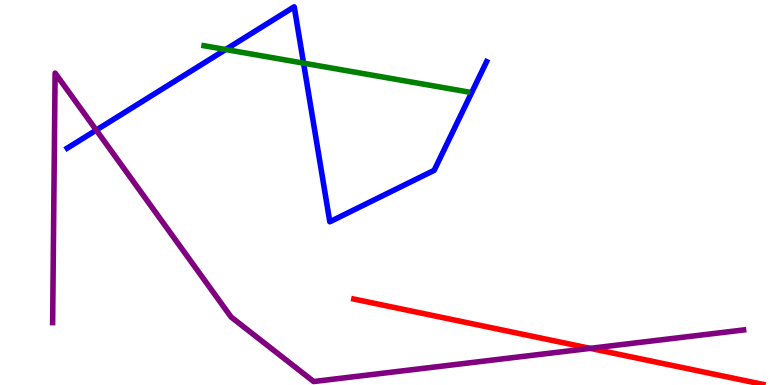[{'lines': ['blue', 'red'], 'intersections': []}, {'lines': ['green', 'red'], 'intersections': []}, {'lines': ['purple', 'red'], 'intersections': [{'x': 7.62, 'y': 0.952}]}, {'lines': ['blue', 'green'], 'intersections': [{'x': 2.91, 'y': 8.71}, {'x': 3.92, 'y': 8.36}]}, {'lines': ['blue', 'purple'], 'intersections': [{'x': 1.24, 'y': 6.62}]}, {'lines': ['green', 'purple'], 'intersections': []}]